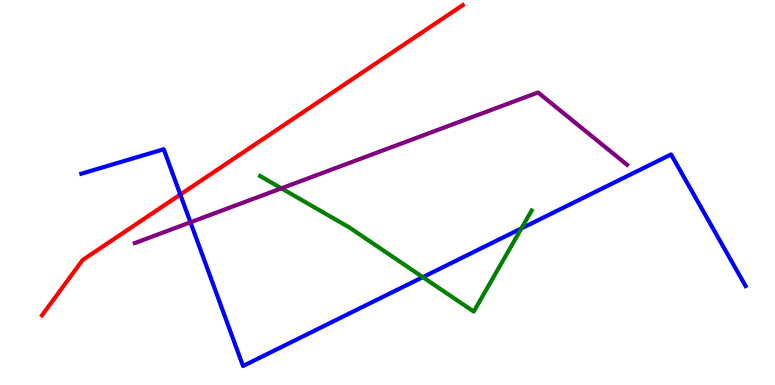[{'lines': ['blue', 'red'], 'intersections': [{'x': 2.33, 'y': 4.95}]}, {'lines': ['green', 'red'], 'intersections': []}, {'lines': ['purple', 'red'], 'intersections': []}, {'lines': ['blue', 'green'], 'intersections': [{'x': 5.46, 'y': 2.8}, {'x': 6.73, 'y': 4.07}]}, {'lines': ['blue', 'purple'], 'intersections': [{'x': 2.46, 'y': 4.23}]}, {'lines': ['green', 'purple'], 'intersections': [{'x': 3.63, 'y': 5.11}]}]